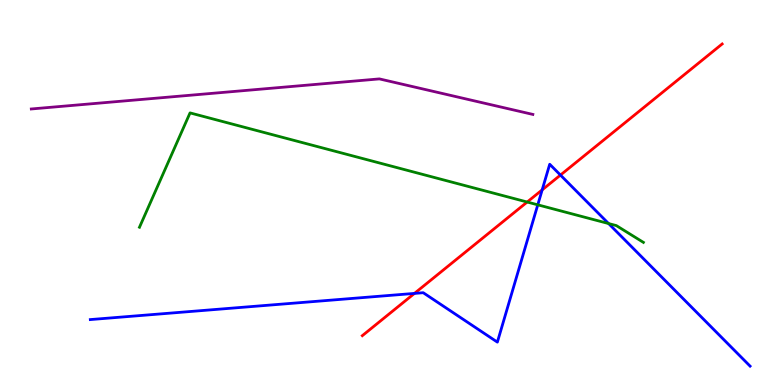[{'lines': ['blue', 'red'], 'intersections': [{'x': 5.35, 'y': 2.38}, {'x': 7.0, 'y': 5.07}, {'x': 7.23, 'y': 5.45}]}, {'lines': ['green', 'red'], 'intersections': [{'x': 6.8, 'y': 4.75}]}, {'lines': ['purple', 'red'], 'intersections': []}, {'lines': ['blue', 'green'], 'intersections': [{'x': 6.94, 'y': 4.68}, {'x': 7.85, 'y': 4.19}]}, {'lines': ['blue', 'purple'], 'intersections': []}, {'lines': ['green', 'purple'], 'intersections': []}]